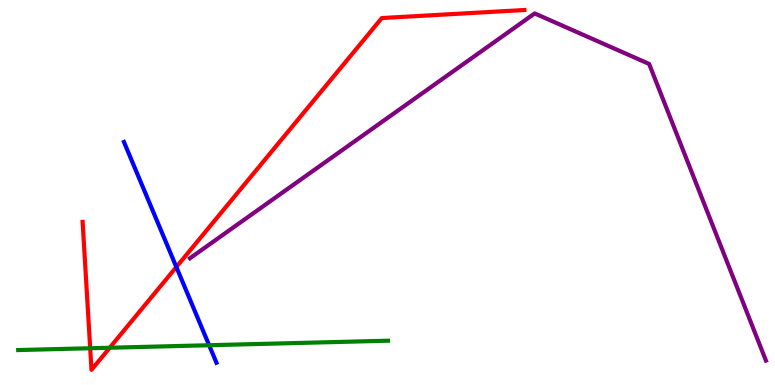[{'lines': ['blue', 'red'], 'intersections': [{'x': 2.28, 'y': 3.06}]}, {'lines': ['green', 'red'], 'intersections': [{'x': 1.16, 'y': 0.955}, {'x': 1.42, 'y': 0.968}]}, {'lines': ['purple', 'red'], 'intersections': []}, {'lines': ['blue', 'green'], 'intersections': [{'x': 2.7, 'y': 1.03}]}, {'lines': ['blue', 'purple'], 'intersections': []}, {'lines': ['green', 'purple'], 'intersections': []}]